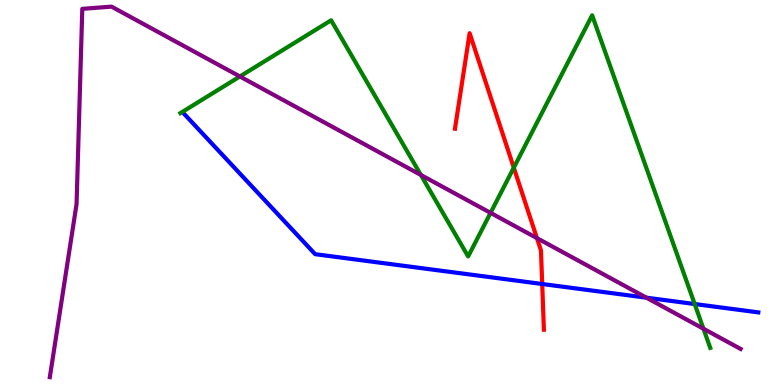[{'lines': ['blue', 'red'], 'intersections': [{'x': 7.0, 'y': 2.62}]}, {'lines': ['green', 'red'], 'intersections': [{'x': 6.63, 'y': 5.64}]}, {'lines': ['purple', 'red'], 'intersections': [{'x': 6.93, 'y': 3.82}]}, {'lines': ['blue', 'green'], 'intersections': [{'x': 8.96, 'y': 2.1}]}, {'lines': ['blue', 'purple'], 'intersections': [{'x': 8.34, 'y': 2.27}]}, {'lines': ['green', 'purple'], 'intersections': [{'x': 3.1, 'y': 8.01}, {'x': 5.43, 'y': 5.46}, {'x': 6.33, 'y': 4.47}, {'x': 9.08, 'y': 1.46}]}]